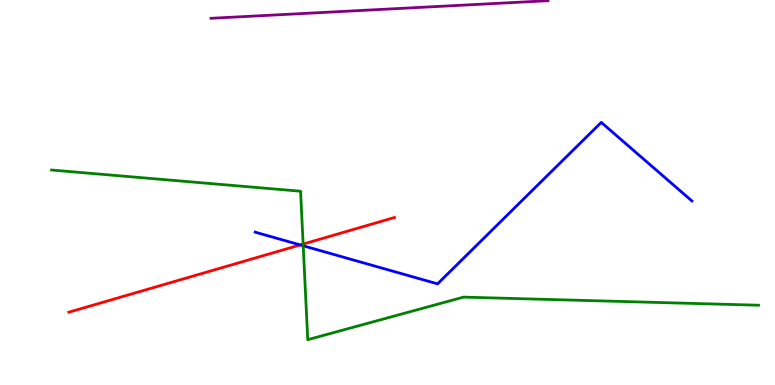[{'lines': ['blue', 'red'], 'intersections': [{'x': 3.87, 'y': 3.64}]}, {'lines': ['green', 'red'], 'intersections': [{'x': 3.91, 'y': 3.66}]}, {'lines': ['purple', 'red'], 'intersections': []}, {'lines': ['blue', 'green'], 'intersections': [{'x': 3.91, 'y': 3.62}]}, {'lines': ['blue', 'purple'], 'intersections': []}, {'lines': ['green', 'purple'], 'intersections': []}]